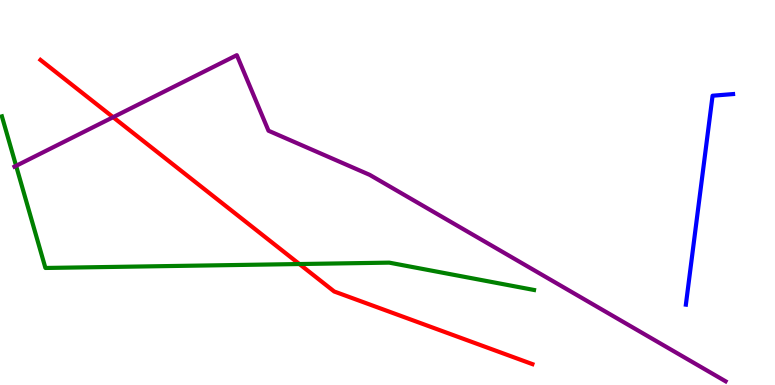[{'lines': ['blue', 'red'], 'intersections': []}, {'lines': ['green', 'red'], 'intersections': [{'x': 3.86, 'y': 3.14}]}, {'lines': ['purple', 'red'], 'intersections': [{'x': 1.46, 'y': 6.96}]}, {'lines': ['blue', 'green'], 'intersections': []}, {'lines': ['blue', 'purple'], 'intersections': []}, {'lines': ['green', 'purple'], 'intersections': [{'x': 0.208, 'y': 5.69}]}]